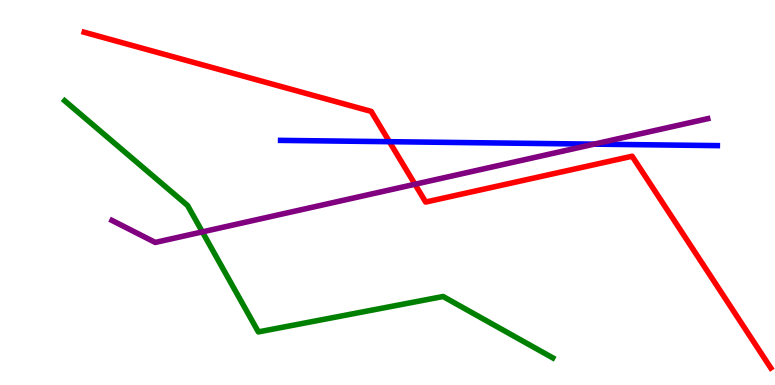[{'lines': ['blue', 'red'], 'intersections': [{'x': 5.02, 'y': 6.32}]}, {'lines': ['green', 'red'], 'intersections': []}, {'lines': ['purple', 'red'], 'intersections': [{'x': 5.35, 'y': 5.21}]}, {'lines': ['blue', 'green'], 'intersections': []}, {'lines': ['blue', 'purple'], 'intersections': [{'x': 7.67, 'y': 6.26}]}, {'lines': ['green', 'purple'], 'intersections': [{'x': 2.61, 'y': 3.98}]}]